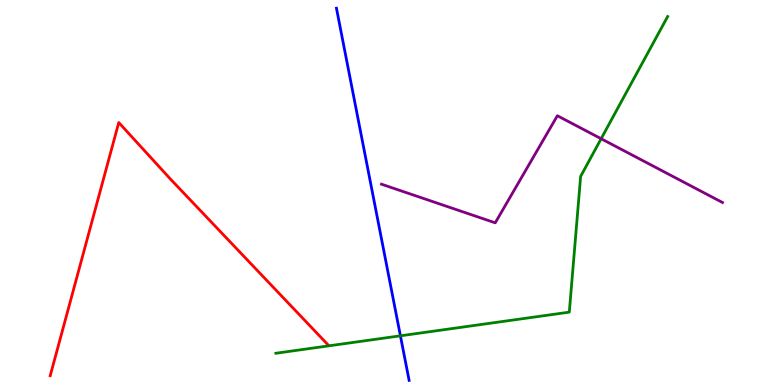[{'lines': ['blue', 'red'], 'intersections': []}, {'lines': ['green', 'red'], 'intersections': []}, {'lines': ['purple', 'red'], 'intersections': []}, {'lines': ['blue', 'green'], 'intersections': [{'x': 5.17, 'y': 1.28}]}, {'lines': ['blue', 'purple'], 'intersections': []}, {'lines': ['green', 'purple'], 'intersections': [{'x': 7.76, 'y': 6.4}]}]